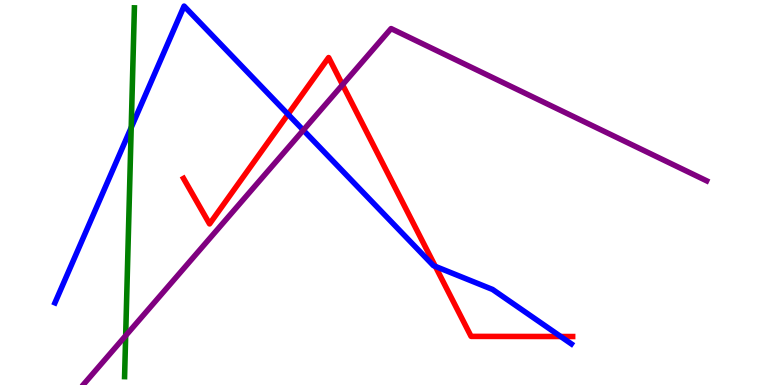[{'lines': ['blue', 'red'], 'intersections': [{'x': 3.72, 'y': 7.03}, {'x': 5.62, 'y': 3.08}, {'x': 7.23, 'y': 1.26}]}, {'lines': ['green', 'red'], 'intersections': []}, {'lines': ['purple', 'red'], 'intersections': [{'x': 4.42, 'y': 7.8}]}, {'lines': ['blue', 'green'], 'intersections': [{'x': 1.69, 'y': 6.69}]}, {'lines': ['blue', 'purple'], 'intersections': [{'x': 3.91, 'y': 6.62}]}, {'lines': ['green', 'purple'], 'intersections': [{'x': 1.62, 'y': 1.28}]}]